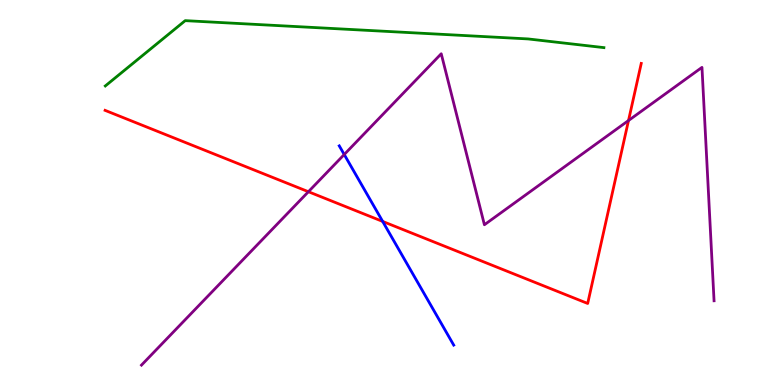[{'lines': ['blue', 'red'], 'intersections': [{'x': 4.94, 'y': 4.25}]}, {'lines': ['green', 'red'], 'intersections': []}, {'lines': ['purple', 'red'], 'intersections': [{'x': 3.98, 'y': 5.02}, {'x': 8.11, 'y': 6.87}]}, {'lines': ['blue', 'green'], 'intersections': []}, {'lines': ['blue', 'purple'], 'intersections': [{'x': 4.44, 'y': 5.99}]}, {'lines': ['green', 'purple'], 'intersections': []}]